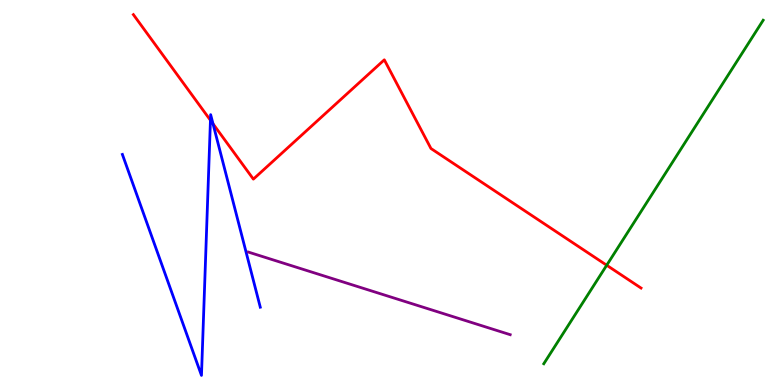[{'lines': ['blue', 'red'], 'intersections': [{'x': 2.72, 'y': 6.88}, {'x': 2.75, 'y': 6.78}]}, {'lines': ['green', 'red'], 'intersections': [{'x': 7.83, 'y': 3.11}]}, {'lines': ['purple', 'red'], 'intersections': []}, {'lines': ['blue', 'green'], 'intersections': []}, {'lines': ['blue', 'purple'], 'intersections': []}, {'lines': ['green', 'purple'], 'intersections': []}]